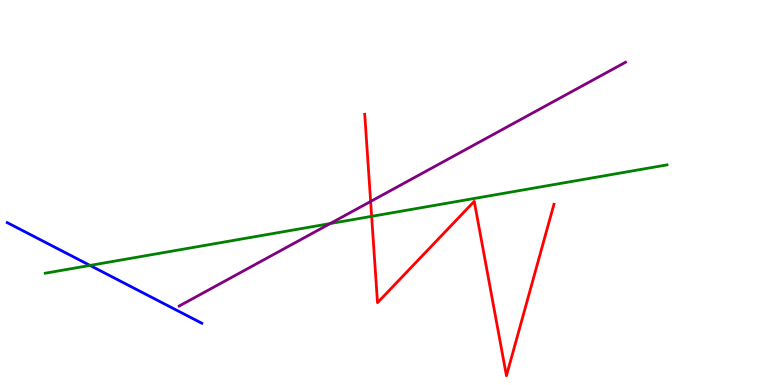[{'lines': ['blue', 'red'], 'intersections': []}, {'lines': ['green', 'red'], 'intersections': [{'x': 4.8, 'y': 4.38}]}, {'lines': ['purple', 'red'], 'intersections': [{'x': 4.78, 'y': 4.77}]}, {'lines': ['blue', 'green'], 'intersections': [{'x': 1.16, 'y': 3.11}]}, {'lines': ['blue', 'purple'], 'intersections': []}, {'lines': ['green', 'purple'], 'intersections': [{'x': 4.26, 'y': 4.19}]}]